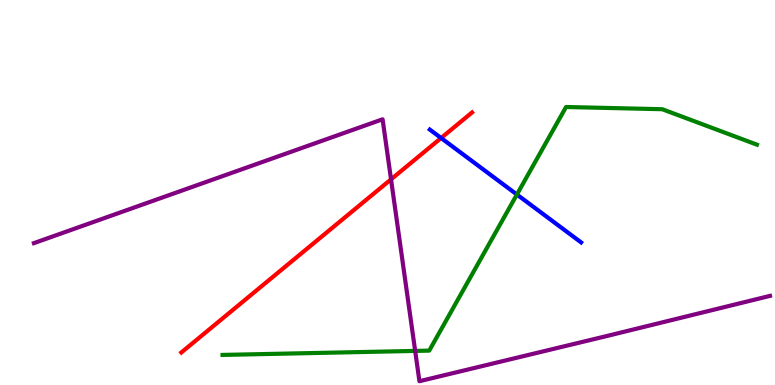[{'lines': ['blue', 'red'], 'intersections': [{'x': 5.69, 'y': 6.42}]}, {'lines': ['green', 'red'], 'intersections': []}, {'lines': ['purple', 'red'], 'intersections': [{'x': 5.05, 'y': 5.34}]}, {'lines': ['blue', 'green'], 'intersections': [{'x': 6.67, 'y': 4.95}]}, {'lines': ['blue', 'purple'], 'intersections': []}, {'lines': ['green', 'purple'], 'intersections': [{'x': 5.36, 'y': 0.885}]}]